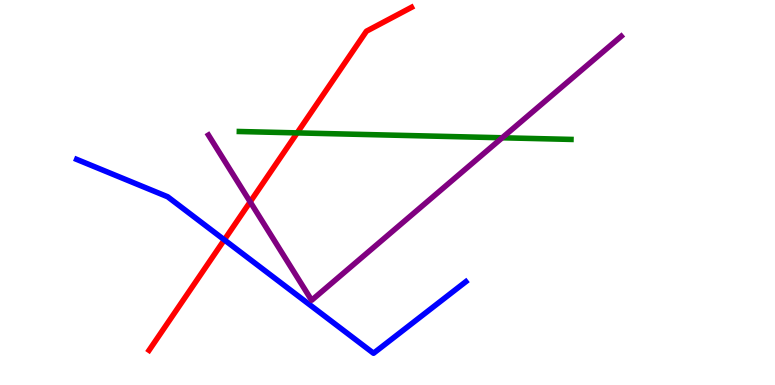[{'lines': ['blue', 'red'], 'intersections': [{'x': 2.89, 'y': 3.77}]}, {'lines': ['green', 'red'], 'intersections': [{'x': 3.83, 'y': 6.55}]}, {'lines': ['purple', 'red'], 'intersections': [{'x': 3.23, 'y': 4.76}]}, {'lines': ['blue', 'green'], 'intersections': []}, {'lines': ['blue', 'purple'], 'intersections': []}, {'lines': ['green', 'purple'], 'intersections': [{'x': 6.48, 'y': 6.42}]}]